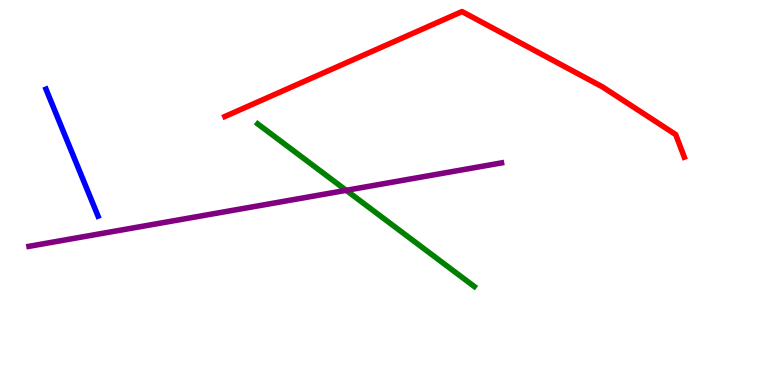[{'lines': ['blue', 'red'], 'intersections': []}, {'lines': ['green', 'red'], 'intersections': []}, {'lines': ['purple', 'red'], 'intersections': []}, {'lines': ['blue', 'green'], 'intersections': []}, {'lines': ['blue', 'purple'], 'intersections': []}, {'lines': ['green', 'purple'], 'intersections': [{'x': 4.47, 'y': 5.06}]}]